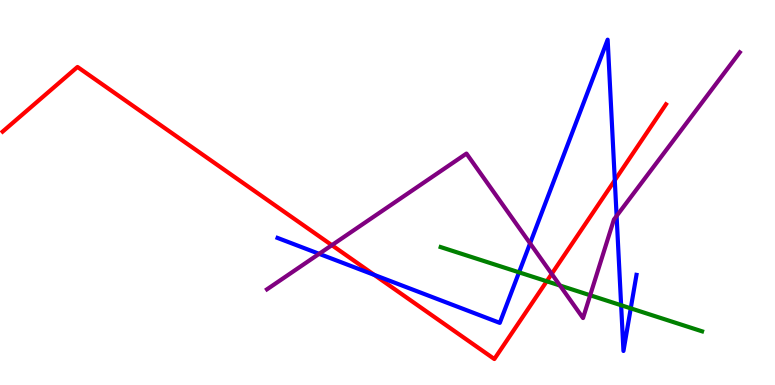[{'lines': ['blue', 'red'], 'intersections': [{'x': 4.83, 'y': 2.86}, {'x': 7.93, 'y': 5.32}]}, {'lines': ['green', 'red'], 'intersections': [{'x': 7.05, 'y': 2.69}]}, {'lines': ['purple', 'red'], 'intersections': [{'x': 4.28, 'y': 3.63}, {'x': 7.12, 'y': 2.89}]}, {'lines': ['blue', 'green'], 'intersections': [{'x': 6.7, 'y': 2.93}, {'x': 8.01, 'y': 2.07}, {'x': 8.14, 'y': 1.99}]}, {'lines': ['blue', 'purple'], 'intersections': [{'x': 4.12, 'y': 3.41}, {'x': 6.84, 'y': 3.68}, {'x': 7.96, 'y': 4.39}]}, {'lines': ['green', 'purple'], 'intersections': [{'x': 7.23, 'y': 2.58}, {'x': 7.62, 'y': 2.33}]}]